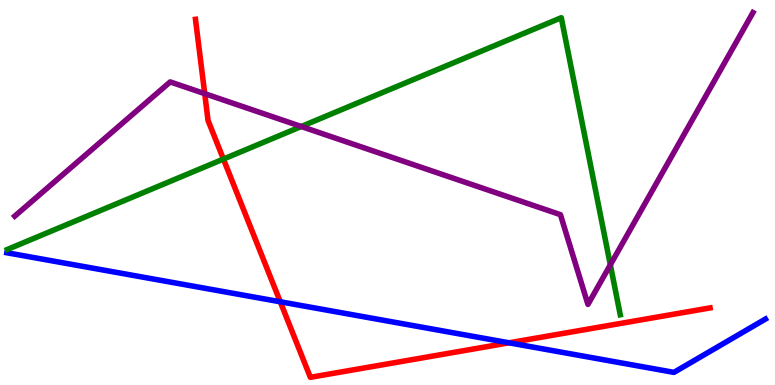[{'lines': ['blue', 'red'], 'intersections': [{'x': 3.62, 'y': 2.16}, {'x': 6.57, 'y': 1.1}]}, {'lines': ['green', 'red'], 'intersections': [{'x': 2.88, 'y': 5.87}]}, {'lines': ['purple', 'red'], 'intersections': [{'x': 2.64, 'y': 7.57}]}, {'lines': ['blue', 'green'], 'intersections': []}, {'lines': ['blue', 'purple'], 'intersections': []}, {'lines': ['green', 'purple'], 'intersections': [{'x': 3.89, 'y': 6.71}, {'x': 7.88, 'y': 3.12}]}]